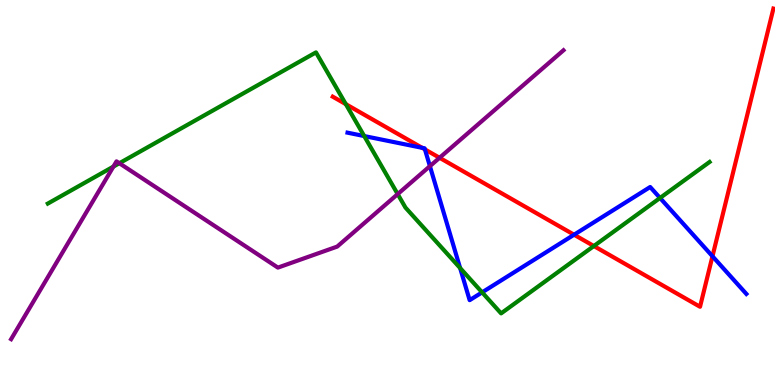[{'lines': ['blue', 'red'], 'intersections': [{'x': 5.45, 'y': 6.16}, {'x': 5.48, 'y': 6.12}, {'x': 7.41, 'y': 3.9}, {'x': 9.19, 'y': 3.34}]}, {'lines': ['green', 'red'], 'intersections': [{'x': 4.46, 'y': 7.29}, {'x': 7.66, 'y': 3.61}]}, {'lines': ['purple', 'red'], 'intersections': [{'x': 5.67, 'y': 5.9}]}, {'lines': ['blue', 'green'], 'intersections': [{'x': 4.7, 'y': 6.47}, {'x': 5.94, 'y': 3.04}, {'x': 6.22, 'y': 2.41}, {'x': 8.52, 'y': 4.86}]}, {'lines': ['blue', 'purple'], 'intersections': [{'x': 5.55, 'y': 5.68}]}, {'lines': ['green', 'purple'], 'intersections': [{'x': 1.46, 'y': 5.67}, {'x': 1.54, 'y': 5.76}, {'x': 5.13, 'y': 4.96}]}]